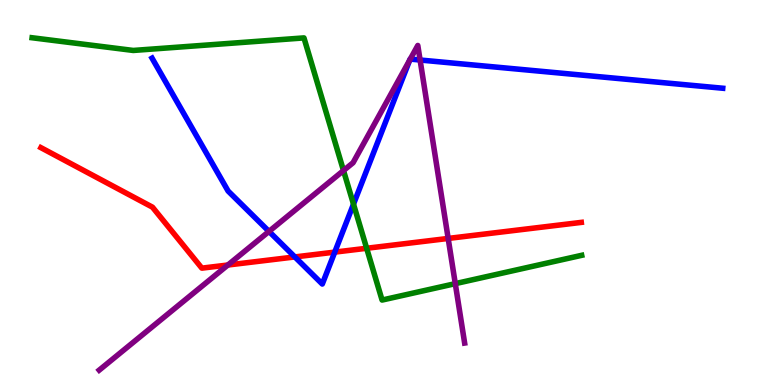[{'lines': ['blue', 'red'], 'intersections': [{'x': 3.8, 'y': 3.33}, {'x': 4.32, 'y': 3.45}]}, {'lines': ['green', 'red'], 'intersections': [{'x': 4.73, 'y': 3.55}]}, {'lines': ['purple', 'red'], 'intersections': [{'x': 2.94, 'y': 3.12}, {'x': 5.78, 'y': 3.81}]}, {'lines': ['blue', 'green'], 'intersections': [{'x': 4.56, 'y': 4.7}]}, {'lines': ['blue', 'purple'], 'intersections': [{'x': 3.47, 'y': 3.99}, {'x': 5.29, 'y': 8.44}, {'x': 5.29, 'y': 8.46}, {'x': 5.42, 'y': 8.44}]}, {'lines': ['green', 'purple'], 'intersections': [{'x': 4.43, 'y': 5.57}, {'x': 5.87, 'y': 2.63}]}]